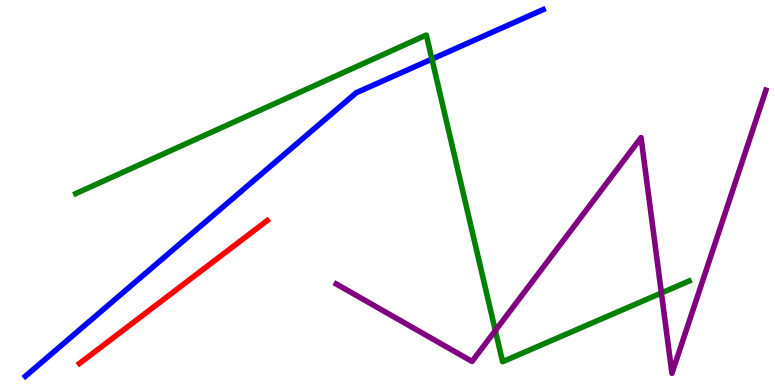[{'lines': ['blue', 'red'], 'intersections': []}, {'lines': ['green', 'red'], 'intersections': []}, {'lines': ['purple', 'red'], 'intersections': []}, {'lines': ['blue', 'green'], 'intersections': [{'x': 5.57, 'y': 8.47}]}, {'lines': ['blue', 'purple'], 'intersections': []}, {'lines': ['green', 'purple'], 'intersections': [{'x': 6.39, 'y': 1.41}, {'x': 8.53, 'y': 2.39}]}]